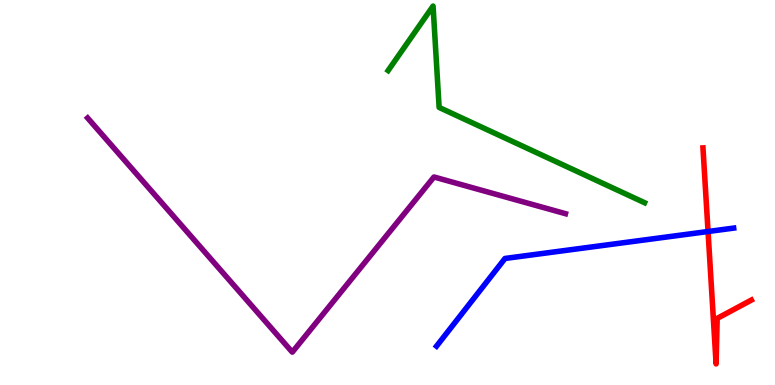[{'lines': ['blue', 'red'], 'intersections': [{'x': 9.14, 'y': 3.99}]}, {'lines': ['green', 'red'], 'intersections': []}, {'lines': ['purple', 'red'], 'intersections': []}, {'lines': ['blue', 'green'], 'intersections': []}, {'lines': ['blue', 'purple'], 'intersections': []}, {'lines': ['green', 'purple'], 'intersections': []}]